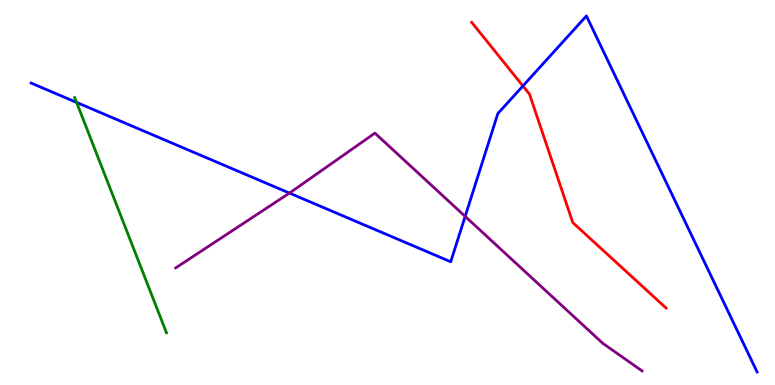[{'lines': ['blue', 'red'], 'intersections': [{'x': 6.75, 'y': 7.77}]}, {'lines': ['green', 'red'], 'intersections': []}, {'lines': ['purple', 'red'], 'intersections': []}, {'lines': ['blue', 'green'], 'intersections': [{'x': 0.988, 'y': 7.34}]}, {'lines': ['blue', 'purple'], 'intersections': [{'x': 3.74, 'y': 4.98}, {'x': 6.0, 'y': 4.38}]}, {'lines': ['green', 'purple'], 'intersections': []}]